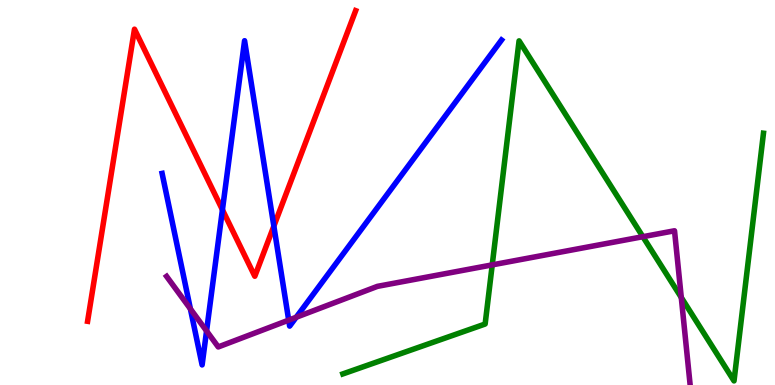[{'lines': ['blue', 'red'], 'intersections': [{'x': 2.87, 'y': 4.55}, {'x': 3.53, 'y': 4.13}]}, {'lines': ['green', 'red'], 'intersections': []}, {'lines': ['purple', 'red'], 'intersections': []}, {'lines': ['blue', 'green'], 'intersections': []}, {'lines': ['blue', 'purple'], 'intersections': [{'x': 2.46, 'y': 1.98}, {'x': 2.67, 'y': 1.4}, {'x': 3.73, 'y': 1.68}, {'x': 3.82, 'y': 1.76}]}, {'lines': ['green', 'purple'], 'intersections': [{'x': 6.35, 'y': 3.12}, {'x': 8.3, 'y': 3.85}, {'x': 8.79, 'y': 2.27}]}]